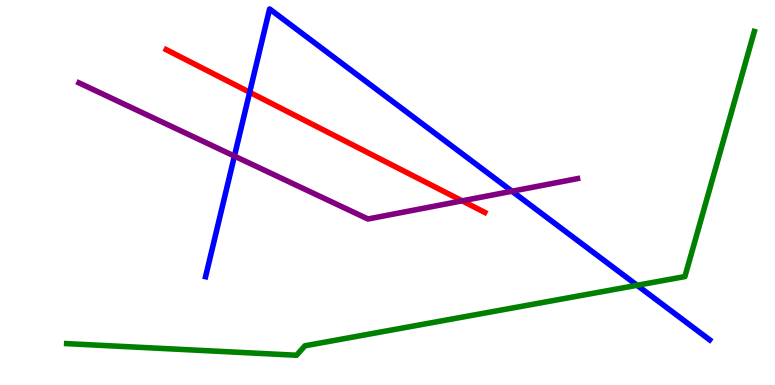[{'lines': ['blue', 'red'], 'intersections': [{'x': 3.22, 'y': 7.6}]}, {'lines': ['green', 'red'], 'intersections': []}, {'lines': ['purple', 'red'], 'intersections': [{'x': 5.96, 'y': 4.78}]}, {'lines': ['blue', 'green'], 'intersections': [{'x': 8.22, 'y': 2.59}]}, {'lines': ['blue', 'purple'], 'intersections': [{'x': 3.02, 'y': 5.95}, {'x': 6.61, 'y': 5.03}]}, {'lines': ['green', 'purple'], 'intersections': []}]